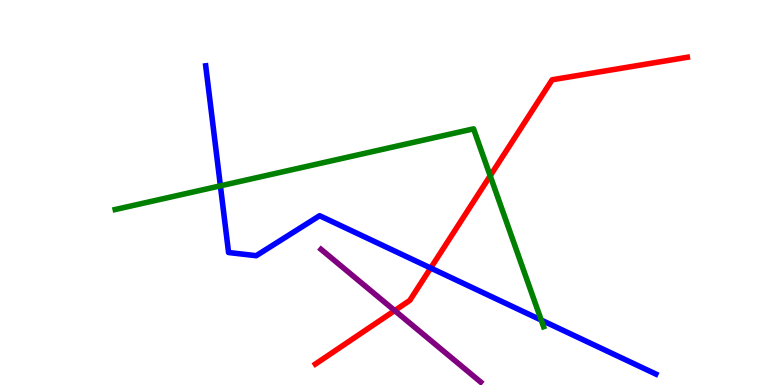[{'lines': ['blue', 'red'], 'intersections': [{'x': 5.56, 'y': 3.04}]}, {'lines': ['green', 'red'], 'intersections': [{'x': 6.32, 'y': 5.43}]}, {'lines': ['purple', 'red'], 'intersections': [{'x': 5.09, 'y': 1.93}]}, {'lines': ['blue', 'green'], 'intersections': [{'x': 2.84, 'y': 5.17}, {'x': 6.98, 'y': 1.69}]}, {'lines': ['blue', 'purple'], 'intersections': []}, {'lines': ['green', 'purple'], 'intersections': []}]